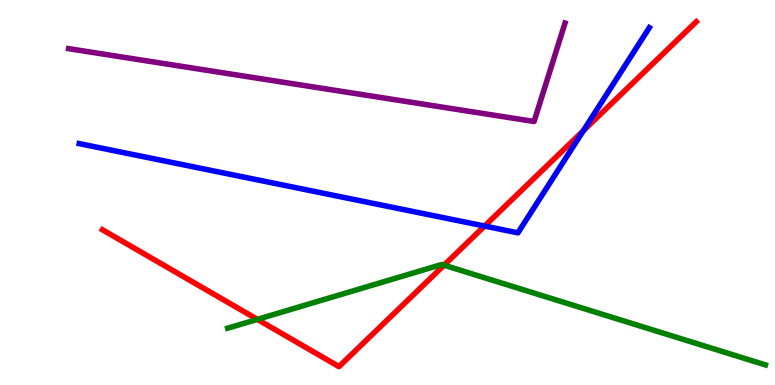[{'lines': ['blue', 'red'], 'intersections': [{'x': 6.25, 'y': 4.13}, {'x': 7.53, 'y': 6.6}]}, {'lines': ['green', 'red'], 'intersections': [{'x': 3.32, 'y': 1.7}, {'x': 5.73, 'y': 3.11}]}, {'lines': ['purple', 'red'], 'intersections': []}, {'lines': ['blue', 'green'], 'intersections': []}, {'lines': ['blue', 'purple'], 'intersections': []}, {'lines': ['green', 'purple'], 'intersections': []}]